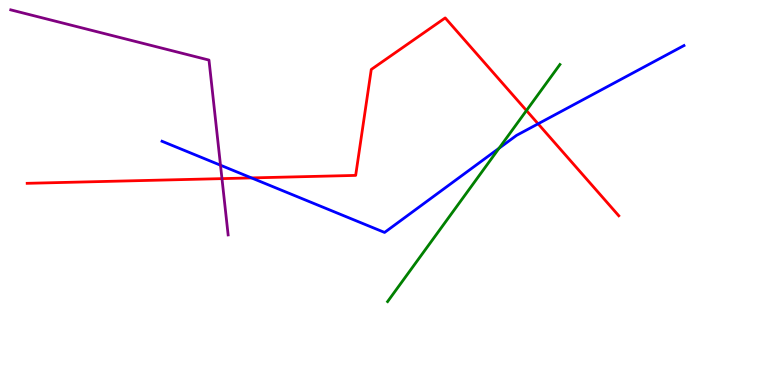[{'lines': ['blue', 'red'], 'intersections': [{'x': 3.25, 'y': 5.38}, {'x': 6.94, 'y': 6.78}]}, {'lines': ['green', 'red'], 'intersections': [{'x': 6.79, 'y': 7.13}]}, {'lines': ['purple', 'red'], 'intersections': [{'x': 2.86, 'y': 5.36}]}, {'lines': ['blue', 'green'], 'intersections': [{'x': 6.44, 'y': 6.15}]}, {'lines': ['blue', 'purple'], 'intersections': [{'x': 2.85, 'y': 5.71}]}, {'lines': ['green', 'purple'], 'intersections': []}]